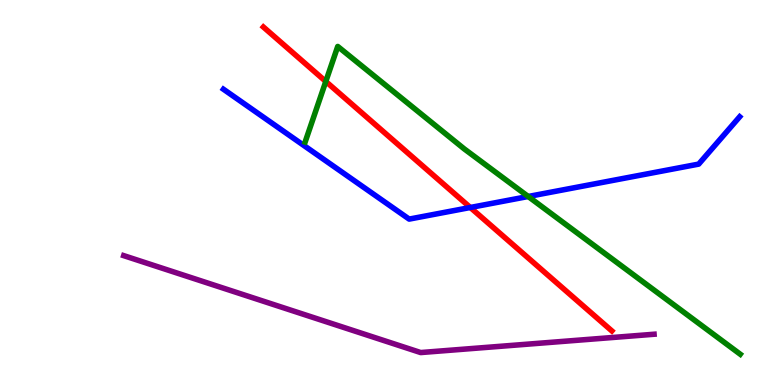[{'lines': ['blue', 'red'], 'intersections': [{'x': 6.07, 'y': 4.61}]}, {'lines': ['green', 'red'], 'intersections': [{'x': 4.2, 'y': 7.88}]}, {'lines': ['purple', 'red'], 'intersections': []}, {'lines': ['blue', 'green'], 'intersections': [{'x': 6.82, 'y': 4.9}]}, {'lines': ['blue', 'purple'], 'intersections': []}, {'lines': ['green', 'purple'], 'intersections': []}]